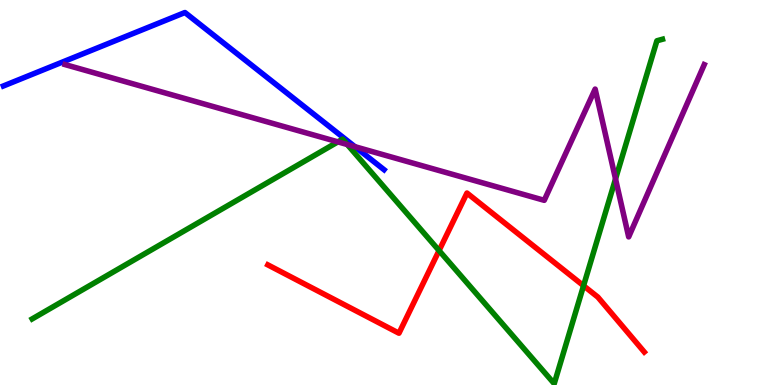[{'lines': ['blue', 'red'], 'intersections': []}, {'lines': ['green', 'red'], 'intersections': [{'x': 5.67, 'y': 3.49}, {'x': 7.53, 'y': 2.58}]}, {'lines': ['purple', 'red'], 'intersections': []}, {'lines': ['blue', 'green'], 'intersections': []}, {'lines': ['blue', 'purple'], 'intersections': [{'x': 4.58, 'y': 6.19}]}, {'lines': ['green', 'purple'], 'intersections': [{'x': 4.36, 'y': 6.32}, {'x': 4.48, 'y': 6.25}, {'x': 7.94, 'y': 5.35}]}]